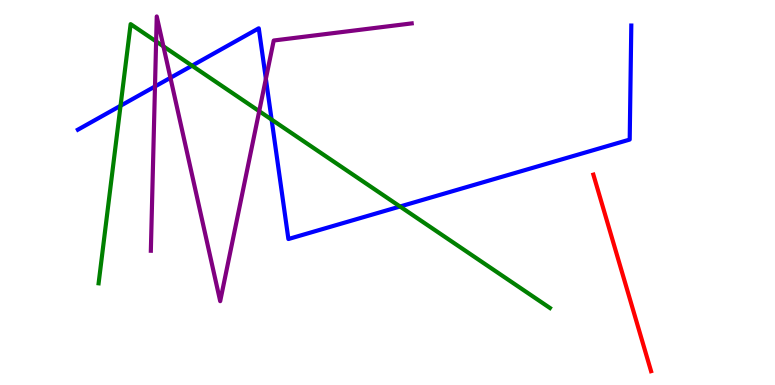[{'lines': ['blue', 'red'], 'intersections': []}, {'lines': ['green', 'red'], 'intersections': []}, {'lines': ['purple', 'red'], 'intersections': []}, {'lines': ['blue', 'green'], 'intersections': [{'x': 1.56, 'y': 7.25}, {'x': 2.48, 'y': 8.29}, {'x': 3.5, 'y': 6.89}, {'x': 5.16, 'y': 4.64}]}, {'lines': ['blue', 'purple'], 'intersections': [{'x': 2.0, 'y': 7.75}, {'x': 2.2, 'y': 7.98}, {'x': 3.43, 'y': 7.95}]}, {'lines': ['green', 'purple'], 'intersections': [{'x': 2.01, 'y': 8.92}, {'x': 2.11, 'y': 8.8}, {'x': 3.34, 'y': 7.11}]}]